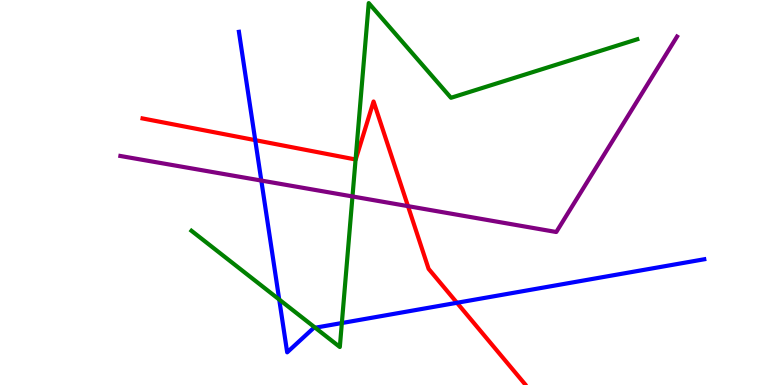[{'lines': ['blue', 'red'], 'intersections': [{'x': 3.29, 'y': 6.36}, {'x': 5.9, 'y': 2.14}]}, {'lines': ['green', 'red'], 'intersections': [{'x': 4.59, 'y': 5.86}]}, {'lines': ['purple', 'red'], 'intersections': [{'x': 5.26, 'y': 4.65}]}, {'lines': ['blue', 'green'], 'intersections': [{'x': 3.6, 'y': 2.22}, {'x': 4.07, 'y': 1.49}, {'x': 4.41, 'y': 1.61}]}, {'lines': ['blue', 'purple'], 'intersections': [{'x': 3.37, 'y': 5.31}]}, {'lines': ['green', 'purple'], 'intersections': [{'x': 4.55, 'y': 4.9}]}]